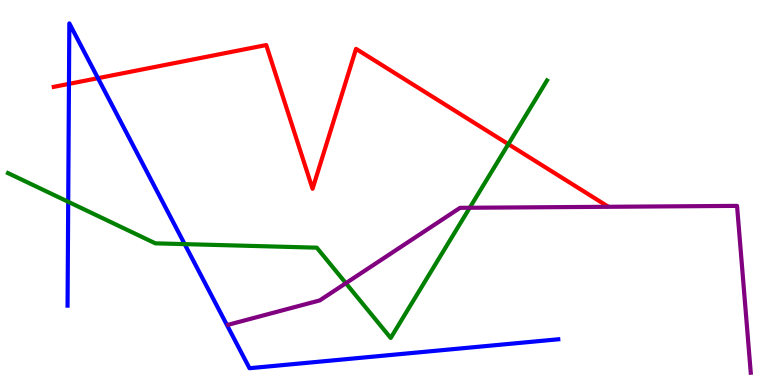[{'lines': ['blue', 'red'], 'intersections': [{'x': 0.89, 'y': 7.82}, {'x': 1.26, 'y': 7.97}]}, {'lines': ['green', 'red'], 'intersections': [{'x': 6.56, 'y': 6.26}]}, {'lines': ['purple', 'red'], 'intersections': []}, {'lines': ['blue', 'green'], 'intersections': [{'x': 0.88, 'y': 4.76}, {'x': 2.38, 'y': 3.66}]}, {'lines': ['blue', 'purple'], 'intersections': []}, {'lines': ['green', 'purple'], 'intersections': [{'x': 4.46, 'y': 2.64}, {'x': 6.06, 'y': 4.6}]}]